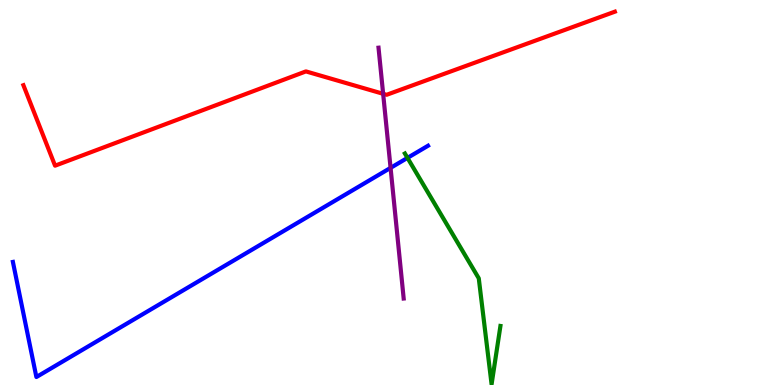[{'lines': ['blue', 'red'], 'intersections': []}, {'lines': ['green', 'red'], 'intersections': []}, {'lines': ['purple', 'red'], 'intersections': [{'x': 4.94, 'y': 7.56}]}, {'lines': ['blue', 'green'], 'intersections': [{'x': 5.26, 'y': 5.9}]}, {'lines': ['blue', 'purple'], 'intersections': [{'x': 5.04, 'y': 5.64}]}, {'lines': ['green', 'purple'], 'intersections': []}]